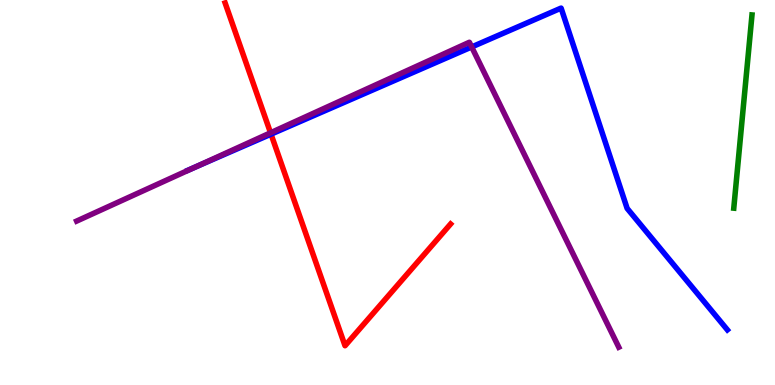[{'lines': ['blue', 'red'], 'intersections': [{'x': 3.5, 'y': 6.52}]}, {'lines': ['green', 'red'], 'intersections': []}, {'lines': ['purple', 'red'], 'intersections': [{'x': 3.49, 'y': 6.55}]}, {'lines': ['blue', 'green'], 'intersections': []}, {'lines': ['blue', 'purple'], 'intersections': [{'x': 2.51, 'y': 5.66}, {'x': 6.09, 'y': 8.78}]}, {'lines': ['green', 'purple'], 'intersections': []}]